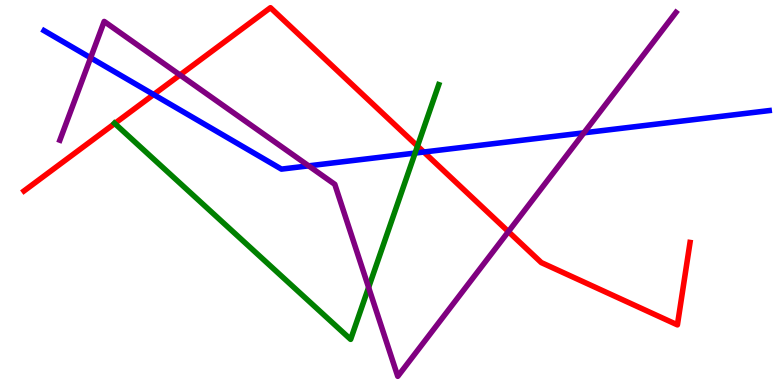[{'lines': ['blue', 'red'], 'intersections': [{'x': 1.98, 'y': 7.54}, {'x': 5.47, 'y': 6.05}]}, {'lines': ['green', 'red'], 'intersections': [{'x': 1.48, 'y': 6.79}, {'x': 5.39, 'y': 6.21}]}, {'lines': ['purple', 'red'], 'intersections': [{'x': 2.32, 'y': 8.05}, {'x': 6.56, 'y': 3.98}]}, {'lines': ['blue', 'green'], 'intersections': [{'x': 5.36, 'y': 6.02}]}, {'lines': ['blue', 'purple'], 'intersections': [{'x': 1.17, 'y': 8.5}, {'x': 3.98, 'y': 5.69}, {'x': 7.53, 'y': 6.55}]}, {'lines': ['green', 'purple'], 'intersections': [{'x': 4.76, 'y': 2.53}]}]